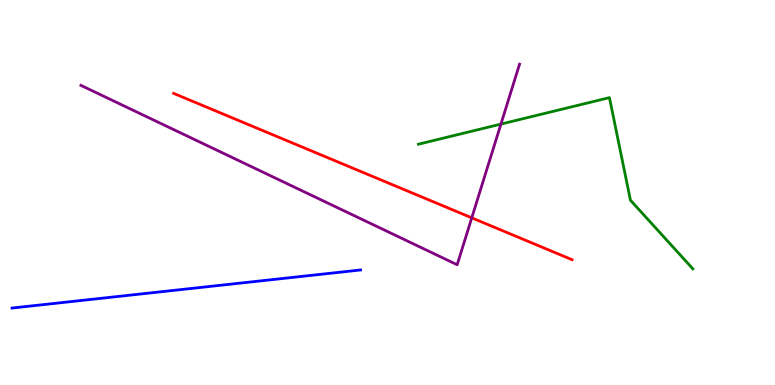[{'lines': ['blue', 'red'], 'intersections': []}, {'lines': ['green', 'red'], 'intersections': []}, {'lines': ['purple', 'red'], 'intersections': [{'x': 6.09, 'y': 4.34}]}, {'lines': ['blue', 'green'], 'intersections': []}, {'lines': ['blue', 'purple'], 'intersections': []}, {'lines': ['green', 'purple'], 'intersections': [{'x': 6.46, 'y': 6.78}]}]